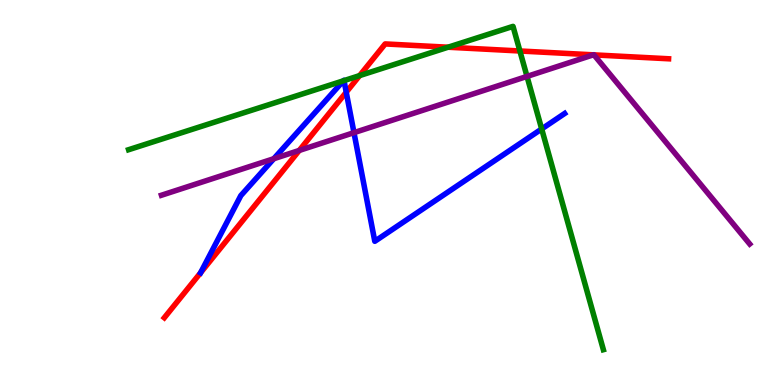[{'lines': ['blue', 'red'], 'intersections': [{'x': 2.59, 'y': 2.92}, {'x': 4.47, 'y': 7.61}]}, {'lines': ['green', 'red'], 'intersections': [{'x': 4.64, 'y': 8.04}, {'x': 5.78, 'y': 8.77}, {'x': 6.71, 'y': 8.68}]}, {'lines': ['purple', 'red'], 'intersections': [{'x': 3.86, 'y': 6.09}, {'x': 7.66, 'y': 8.58}, {'x': 7.66, 'y': 8.57}]}, {'lines': ['blue', 'green'], 'intersections': [{'x': 4.43, 'y': 7.9}, {'x': 4.44, 'y': 7.91}, {'x': 6.99, 'y': 6.65}]}, {'lines': ['blue', 'purple'], 'intersections': [{'x': 3.53, 'y': 5.88}, {'x': 4.57, 'y': 6.55}]}, {'lines': ['green', 'purple'], 'intersections': [{'x': 6.8, 'y': 8.02}]}]